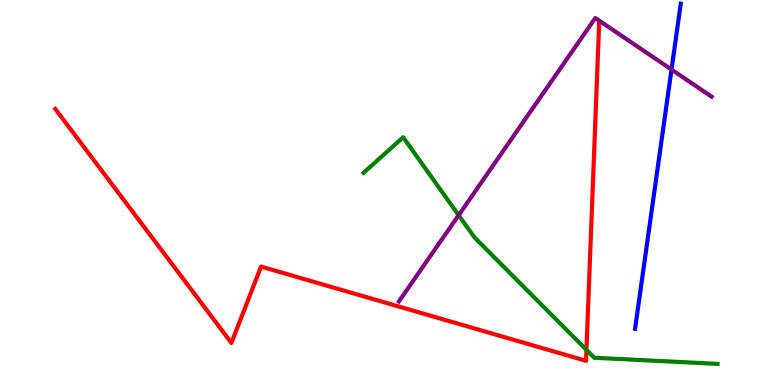[{'lines': ['blue', 'red'], 'intersections': []}, {'lines': ['green', 'red'], 'intersections': [{'x': 7.57, 'y': 0.913}]}, {'lines': ['purple', 'red'], 'intersections': []}, {'lines': ['blue', 'green'], 'intersections': []}, {'lines': ['blue', 'purple'], 'intersections': [{'x': 8.66, 'y': 8.19}]}, {'lines': ['green', 'purple'], 'intersections': [{'x': 5.92, 'y': 4.41}]}]